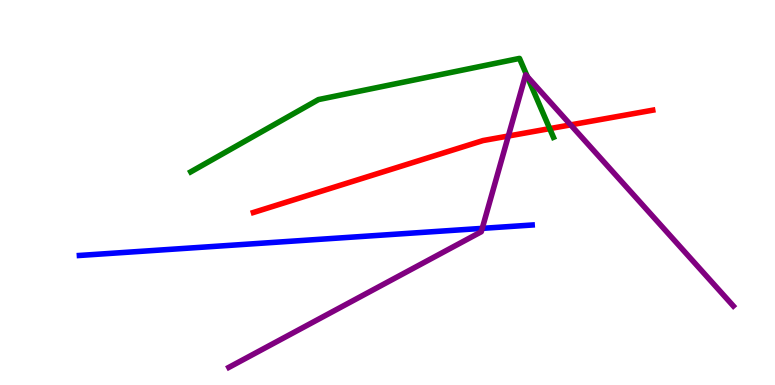[{'lines': ['blue', 'red'], 'intersections': []}, {'lines': ['green', 'red'], 'intersections': [{'x': 7.09, 'y': 6.66}]}, {'lines': ['purple', 'red'], 'intersections': [{'x': 6.56, 'y': 6.47}, {'x': 7.36, 'y': 6.76}]}, {'lines': ['blue', 'green'], 'intersections': []}, {'lines': ['blue', 'purple'], 'intersections': [{'x': 6.22, 'y': 4.07}]}, {'lines': ['green', 'purple'], 'intersections': [{'x': 6.8, 'y': 8.01}]}]